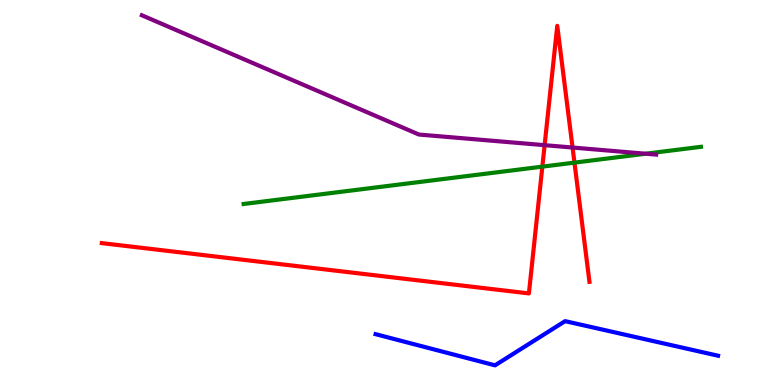[{'lines': ['blue', 'red'], 'intersections': []}, {'lines': ['green', 'red'], 'intersections': [{'x': 7.0, 'y': 5.67}, {'x': 7.41, 'y': 5.78}]}, {'lines': ['purple', 'red'], 'intersections': [{'x': 7.03, 'y': 6.23}, {'x': 7.39, 'y': 6.17}]}, {'lines': ['blue', 'green'], 'intersections': []}, {'lines': ['blue', 'purple'], 'intersections': []}, {'lines': ['green', 'purple'], 'intersections': [{'x': 8.33, 'y': 6.01}]}]